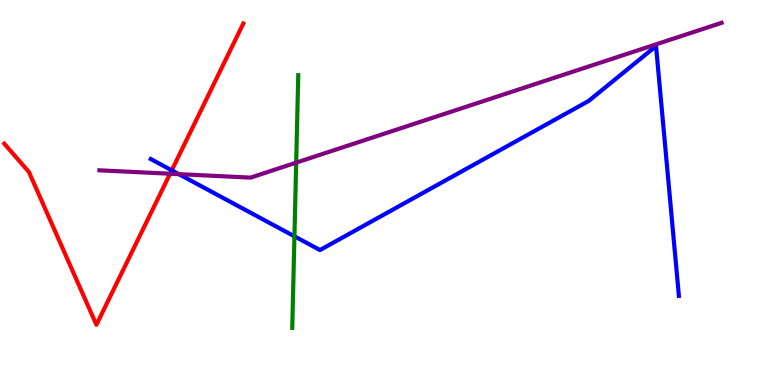[{'lines': ['blue', 'red'], 'intersections': [{'x': 2.22, 'y': 5.58}]}, {'lines': ['green', 'red'], 'intersections': []}, {'lines': ['purple', 'red'], 'intersections': [{'x': 2.19, 'y': 5.49}]}, {'lines': ['blue', 'green'], 'intersections': [{'x': 3.8, 'y': 3.86}]}, {'lines': ['blue', 'purple'], 'intersections': [{'x': 2.31, 'y': 5.48}]}, {'lines': ['green', 'purple'], 'intersections': [{'x': 3.82, 'y': 5.78}]}]